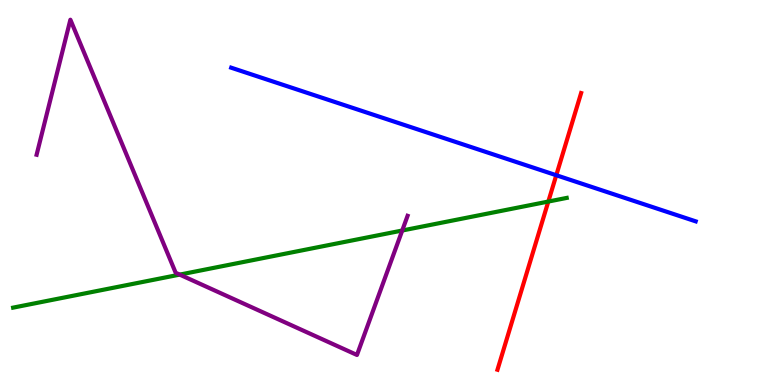[{'lines': ['blue', 'red'], 'intersections': [{'x': 7.18, 'y': 5.45}]}, {'lines': ['green', 'red'], 'intersections': [{'x': 7.08, 'y': 4.76}]}, {'lines': ['purple', 'red'], 'intersections': []}, {'lines': ['blue', 'green'], 'intersections': []}, {'lines': ['blue', 'purple'], 'intersections': []}, {'lines': ['green', 'purple'], 'intersections': [{'x': 2.32, 'y': 2.87}, {'x': 5.19, 'y': 4.01}]}]